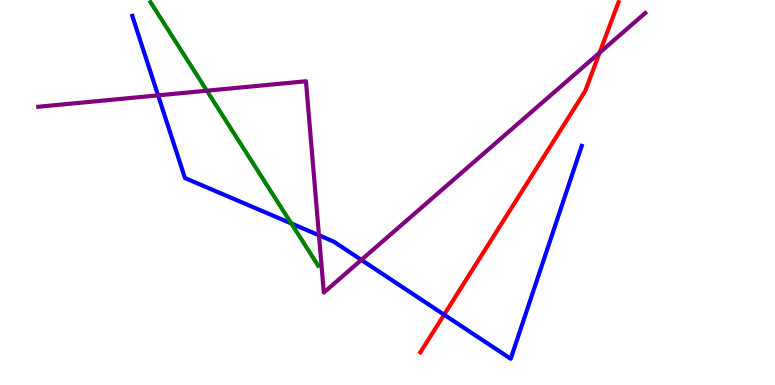[{'lines': ['blue', 'red'], 'intersections': [{'x': 5.73, 'y': 1.83}]}, {'lines': ['green', 'red'], 'intersections': []}, {'lines': ['purple', 'red'], 'intersections': [{'x': 7.74, 'y': 8.63}]}, {'lines': ['blue', 'green'], 'intersections': [{'x': 3.76, 'y': 4.2}]}, {'lines': ['blue', 'purple'], 'intersections': [{'x': 2.04, 'y': 7.52}, {'x': 4.12, 'y': 3.89}, {'x': 4.66, 'y': 3.25}]}, {'lines': ['green', 'purple'], 'intersections': [{'x': 2.67, 'y': 7.64}]}]